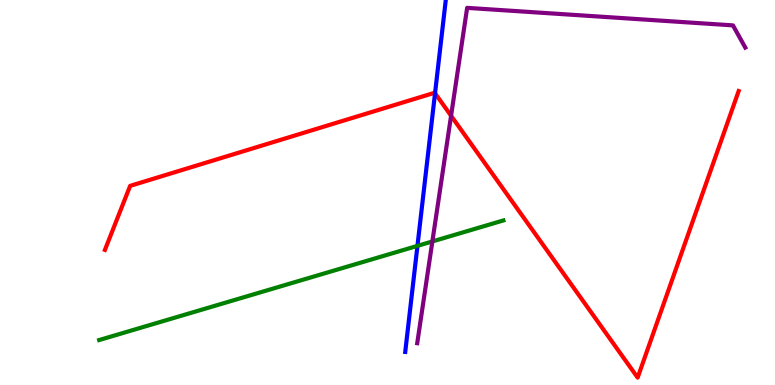[{'lines': ['blue', 'red'], 'intersections': [{'x': 5.61, 'y': 7.58}]}, {'lines': ['green', 'red'], 'intersections': []}, {'lines': ['purple', 'red'], 'intersections': [{'x': 5.82, 'y': 6.99}]}, {'lines': ['blue', 'green'], 'intersections': [{'x': 5.39, 'y': 3.61}]}, {'lines': ['blue', 'purple'], 'intersections': []}, {'lines': ['green', 'purple'], 'intersections': [{'x': 5.58, 'y': 3.73}]}]